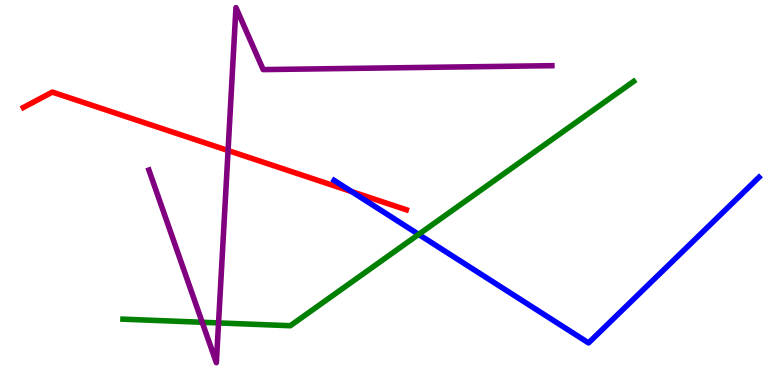[{'lines': ['blue', 'red'], 'intersections': [{'x': 4.54, 'y': 5.02}]}, {'lines': ['green', 'red'], 'intersections': []}, {'lines': ['purple', 'red'], 'intersections': [{'x': 2.94, 'y': 6.09}]}, {'lines': ['blue', 'green'], 'intersections': [{'x': 5.4, 'y': 3.91}]}, {'lines': ['blue', 'purple'], 'intersections': []}, {'lines': ['green', 'purple'], 'intersections': [{'x': 2.61, 'y': 1.63}, {'x': 2.82, 'y': 1.61}]}]